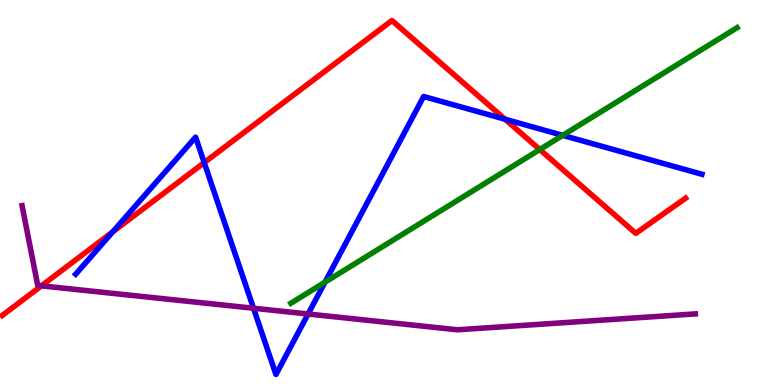[{'lines': ['blue', 'red'], 'intersections': [{'x': 1.45, 'y': 3.98}, {'x': 2.64, 'y': 5.78}, {'x': 6.52, 'y': 6.9}]}, {'lines': ['green', 'red'], 'intersections': [{'x': 6.96, 'y': 6.12}]}, {'lines': ['purple', 'red'], 'intersections': [{'x': 0.534, 'y': 2.58}]}, {'lines': ['blue', 'green'], 'intersections': [{'x': 4.19, 'y': 2.67}, {'x': 7.26, 'y': 6.48}]}, {'lines': ['blue', 'purple'], 'intersections': [{'x': 3.27, 'y': 1.99}, {'x': 3.98, 'y': 1.84}]}, {'lines': ['green', 'purple'], 'intersections': []}]